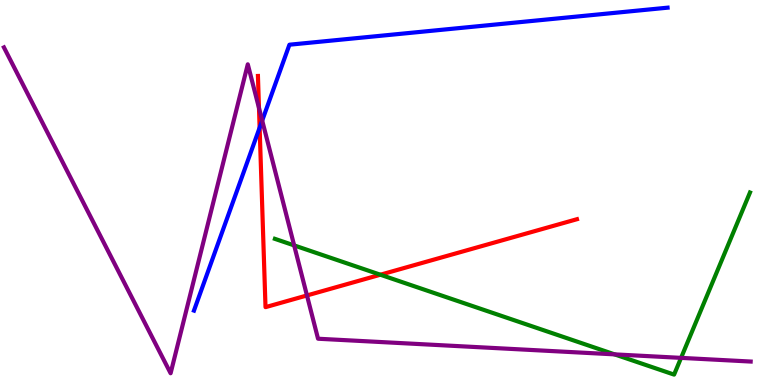[{'lines': ['blue', 'red'], 'intersections': [{'x': 3.35, 'y': 6.68}]}, {'lines': ['green', 'red'], 'intersections': [{'x': 4.91, 'y': 2.86}]}, {'lines': ['purple', 'red'], 'intersections': [{'x': 3.34, 'y': 7.19}, {'x': 3.96, 'y': 2.33}]}, {'lines': ['blue', 'green'], 'intersections': []}, {'lines': ['blue', 'purple'], 'intersections': [{'x': 3.38, 'y': 6.87}]}, {'lines': ['green', 'purple'], 'intersections': [{'x': 3.8, 'y': 3.63}, {'x': 7.93, 'y': 0.796}, {'x': 8.79, 'y': 0.705}]}]